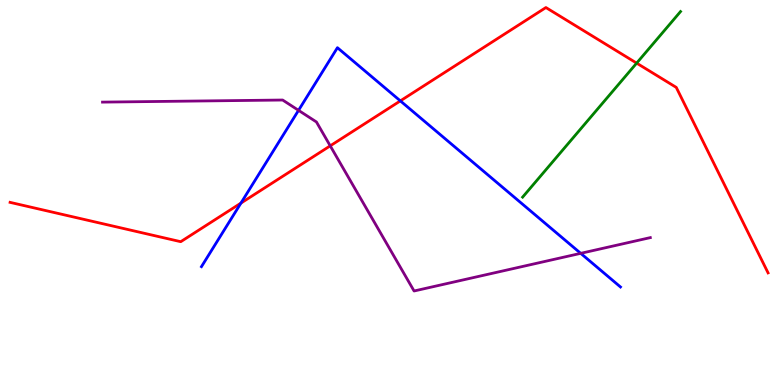[{'lines': ['blue', 'red'], 'intersections': [{'x': 3.11, 'y': 4.72}, {'x': 5.17, 'y': 7.38}]}, {'lines': ['green', 'red'], 'intersections': [{'x': 8.21, 'y': 8.36}]}, {'lines': ['purple', 'red'], 'intersections': [{'x': 4.26, 'y': 6.21}]}, {'lines': ['blue', 'green'], 'intersections': []}, {'lines': ['blue', 'purple'], 'intersections': [{'x': 3.85, 'y': 7.13}, {'x': 7.49, 'y': 3.42}]}, {'lines': ['green', 'purple'], 'intersections': []}]